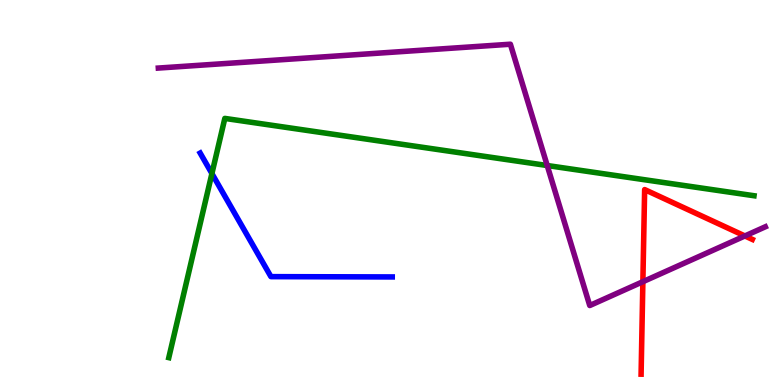[{'lines': ['blue', 'red'], 'intersections': []}, {'lines': ['green', 'red'], 'intersections': []}, {'lines': ['purple', 'red'], 'intersections': [{'x': 8.3, 'y': 2.68}, {'x': 9.61, 'y': 3.87}]}, {'lines': ['blue', 'green'], 'intersections': [{'x': 2.73, 'y': 5.49}]}, {'lines': ['blue', 'purple'], 'intersections': []}, {'lines': ['green', 'purple'], 'intersections': [{'x': 7.06, 'y': 5.7}]}]